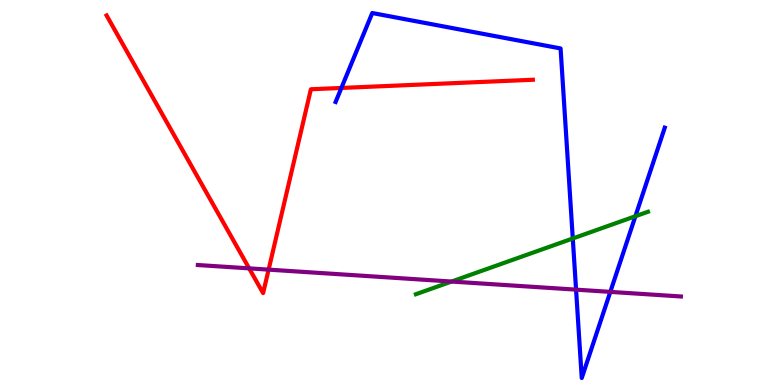[{'lines': ['blue', 'red'], 'intersections': [{'x': 4.41, 'y': 7.72}]}, {'lines': ['green', 'red'], 'intersections': []}, {'lines': ['purple', 'red'], 'intersections': [{'x': 3.21, 'y': 3.03}, {'x': 3.47, 'y': 3.0}]}, {'lines': ['blue', 'green'], 'intersections': [{'x': 7.39, 'y': 3.81}, {'x': 8.2, 'y': 4.38}]}, {'lines': ['blue', 'purple'], 'intersections': [{'x': 7.43, 'y': 2.48}, {'x': 7.88, 'y': 2.42}]}, {'lines': ['green', 'purple'], 'intersections': [{'x': 5.83, 'y': 2.69}]}]